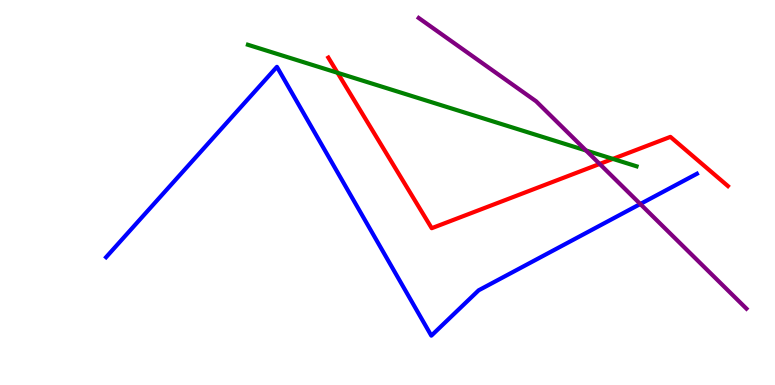[{'lines': ['blue', 'red'], 'intersections': []}, {'lines': ['green', 'red'], 'intersections': [{'x': 4.36, 'y': 8.11}, {'x': 7.91, 'y': 5.87}]}, {'lines': ['purple', 'red'], 'intersections': [{'x': 7.74, 'y': 5.74}]}, {'lines': ['blue', 'green'], 'intersections': []}, {'lines': ['blue', 'purple'], 'intersections': [{'x': 8.26, 'y': 4.7}]}, {'lines': ['green', 'purple'], 'intersections': [{'x': 7.56, 'y': 6.09}]}]